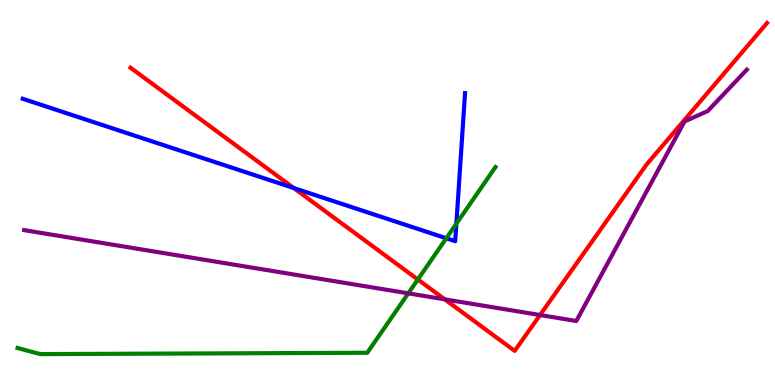[{'lines': ['blue', 'red'], 'intersections': [{'x': 3.79, 'y': 5.12}]}, {'lines': ['green', 'red'], 'intersections': [{'x': 5.39, 'y': 2.74}]}, {'lines': ['purple', 'red'], 'intersections': [{'x': 5.74, 'y': 2.22}, {'x': 6.97, 'y': 1.82}]}, {'lines': ['blue', 'green'], 'intersections': [{'x': 5.76, 'y': 3.81}, {'x': 5.89, 'y': 4.19}]}, {'lines': ['blue', 'purple'], 'intersections': []}, {'lines': ['green', 'purple'], 'intersections': [{'x': 5.27, 'y': 2.38}]}]